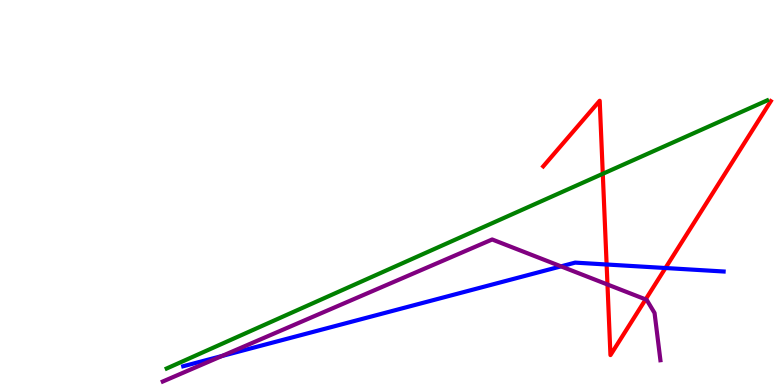[{'lines': ['blue', 'red'], 'intersections': [{'x': 7.83, 'y': 3.13}, {'x': 8.59, 'y': 3.04}]}, {'lines': ['green', 'red'], 'intersections': [{'x': 7.78, 'y': 5.49}]}, {'lines': ['purple', 'red'], 'intersections': [{'x': 7.84, 'y': 2.61}, {'x': 8.33, 'y': 2.22}]}, {'lines': ['blue', 'green'], 'intersections': []}, {'lines': ['blue', 'purple'], 'intersections': [{'x': 2.86, 'y': 0.753}, {'x': 7.24, 'y': 3.08}]}, {'lines': ['green', 'purple'], 'intersections': []}]